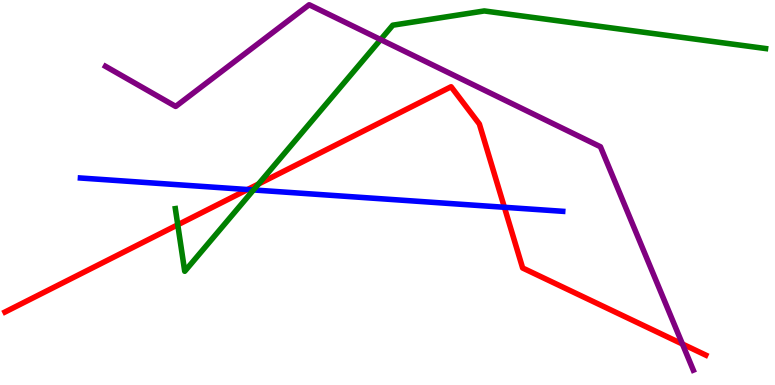[{'lines': ['blue', 'red'], 'intersections': [{'x': 3.19, 'y': 5.08}, {'x': 6.51, 'y': 4.62}]}, {'lines': ['green', 'red'], 'intersections': [{'x': 2.29, 'y': 4.16}, {'x': 3.34, 'y': 5.22}]}, {'lines': ['purple', 'red'], 'intersections': [{'x': 8.81, 'y': 1.06}]}, {'lines': ['blue', 'green'], 'intersections': [{'x': 3.27, 'y': 5.07}]}, {'lines': ['blue', 'purple'], 'intersections': []}, {'lines': ['green', 'purple'], 'intersections': [{'x': 4.91, 'y': 8.97}]}]